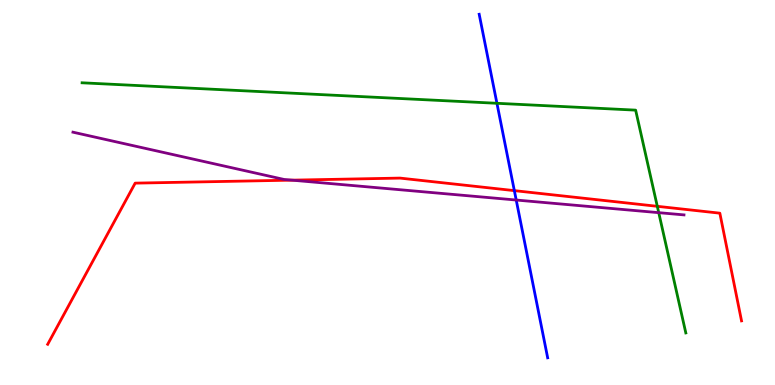[{'lines': ['blue', 'red'], 'intersections': [{'x': 6.64, 'y': 5.05}]}, {'lines': ['green', 'red'], 'intersections': [{'x': 8.48, 'y': 4.64}]}, {'lines': ['purple', 'red'], 'intersections': [{'x': 3.77, 'y': 5.32}]}, {'lines': ['blue', 'green'], 'intersections': [{'x': 6.41, 'y': 7.32}]}, {'lines': ['blue', 'purple'], 'intersections': [{'x': 6.66, 'y': 4.8}]}, {'lines': ['green', 'purple'], 'intersections': [{'x': 8.5, 'y': 4.48}]}]